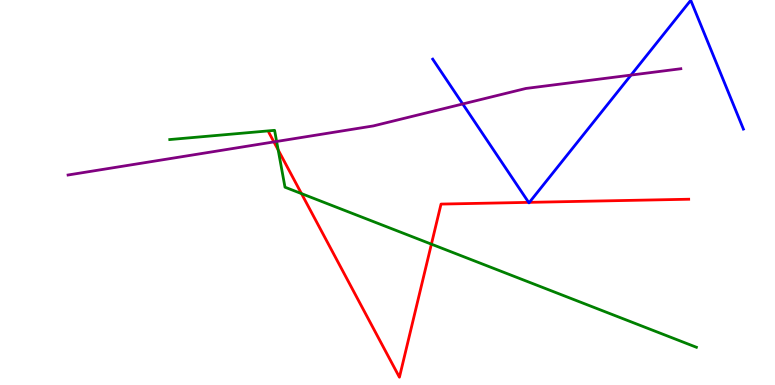[{'lines': ['blue', 'red'], 'intersections': [{'x': 6.82, 'y': 4.74}, {'x': 6.83, 'y': 4.74}]}, {'lines': ['green', 'red'], 'intersections': [{'x': 3.59, 'y': 6.11}, {'x': 3.89, 'y': 4.97}, {'x': 5.57, 'y': 3.66}]}, {'lines': ['purple', 'red'], 'intersections': [{'x': 3.53, 'y': 6.31}]}, {'lines': ['blue', 'green'], 'intersections': []}, {'lines': ['blue', 'purple'], 'intersections': [{'x': 5.97, 'y': 7.3}, {'x': 8.14, 'y': 8.05}]}, {'lines': ['green', 'purple'], 'intersections': [{'x': 3.57, 'y': 6.33}]}]